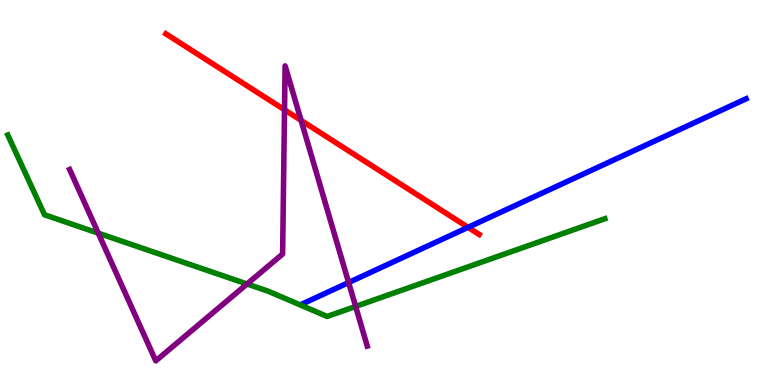[{'lines': ['blue', 'red'], 'intersections': [{'x': 6.04, 'y': 4.1}]}, {'lines': ['green', 'red'], 'intersections': []}, {'lines': ['purple', 'red'], 'intersections': [{'x': 3.67, 'y': 7.15}, {'x': 3.89, 'y': 6.87}]}, {'lines': ['blue', 'green'], 'intersections': []}, {'lines': ['blue', 'purple'], 'intersections': [{'x': 4.5, 'y': 2.66}]}, {'lines': ['green', 'purple'], 'intersections': [{'x': 1.27, 'y': 3.94}, {'x': 3.19, 'y': 2.62}, {'x': 4.59, 'y': 2.04}]}]